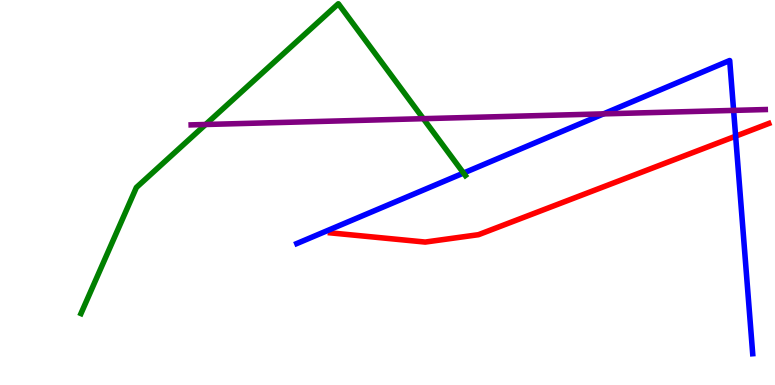[{'lines': ['blue', 'red'], 'intersections': [{'x': 9.49, 'y': 6.46}]}, {'lines': ['green', 'red'], 'intersections': []}, {'lines': ['purple', 'red'], 'intersections': []}, {'lines': ['blue', 'green'], 'intersections': [{'x': 5.98, 'y': 5.51}]}, {'lines': ['blue', 'purple'], 'intersections': [{'x': 7.79, 'y': 7.04}, {'x': 9.47, 'y': 7.13}]}, {'lines': ['green', 'purple'], 'intersections': [{'x': 2.65, 'y': 6.77}, {'x': 5.46, 'y': 6.92}]}]